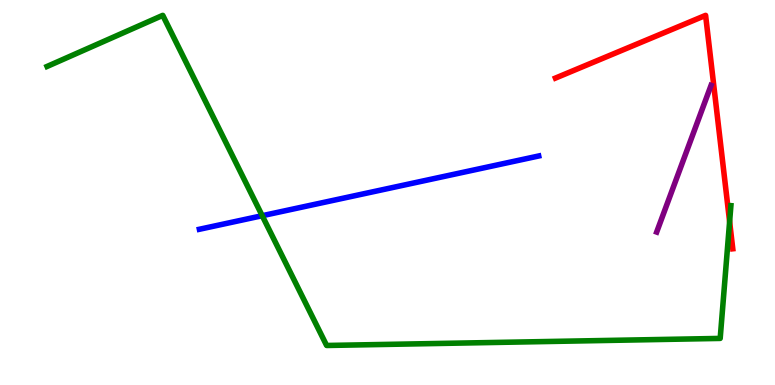[{'lines': ['blue', 'red'], 'intersections': []}, {'lines': ['green', 'red'], 'intersections': [{'x': 9.41, 'y': 4.24}]}, {'lines': ['purple', 'red'], 'intersections': []}, {'lines': ['blue', 'green'], 'intersections': [{'x': 3.38, 'y': 4.4}]}, {'lines': ['blue', 'purple'], 'intersections': []}, {'lines': ['green', 'purple'], 'intersections': []}]